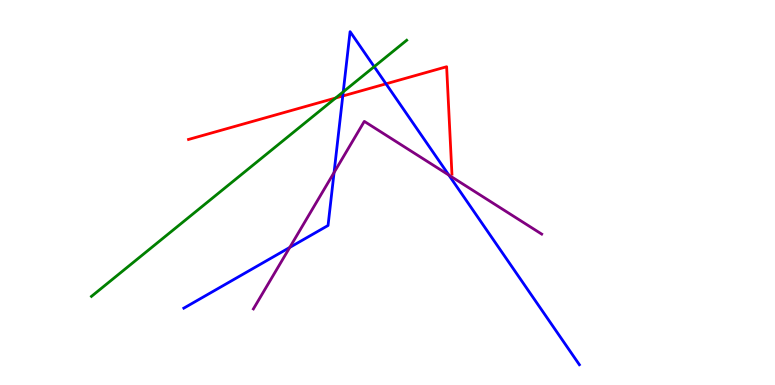[{'lines': ['blue', 'red'], 'intersections': [{'x': 4.42, 'y': 7.51}, {'x': 4.98, 'y': 7.82}]}, {'lines': ['green', 'red'], 'intersections': [{'x': 4.33, 'y': 7.45}]}, {'lines': ['purple', 'red'], 'intersections': []}, {'lines': ['blue', 'green'], 'intersections': [{'x': 4.43, 'y': 7.62}, {'x': 4.83, 'y': 8.27}]}, {'lines': ['blue', 'purple'], 'intersections': [{'x': 3.74, 'y': 3.57}, {'x': 4.31, 'y': 5.52}, {'x': 5.79, 'y': 5.45}]}, {'lines': ['green', 'purple'], 'intersections': []}]